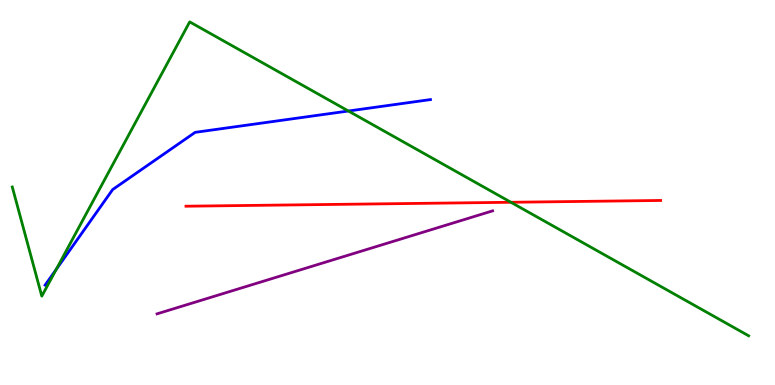[{'lines': ['blue', 'red'], 'intersections': []}, {'lines': ['green', 'red'], 'intersections': [{'x': 6.59, 'y': 4.75}]}, {'lines': ['purple', 'red'], 'intersections': []}, {'lines': ['blue', 'green'], 'intersections': [{'x': 0.726, 'y': 3.0}, {'x': 4.5, 'y': 7.12}]}, {'lines': ['blue', 'purple'], 'intersections': []}, {'lines': ['green', 'purple'], 'intersections': []}]